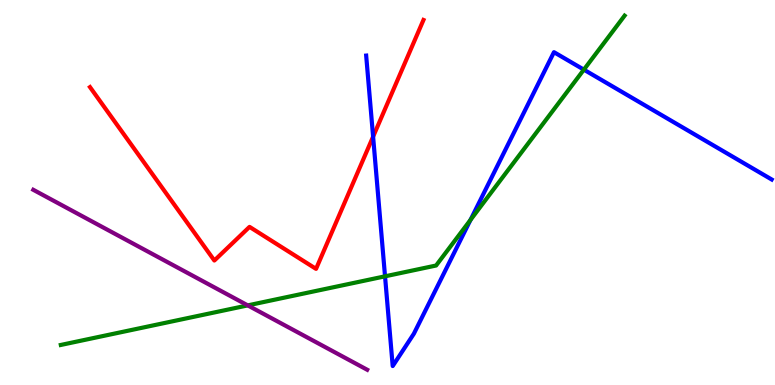[{'lines': ['blue', 'red'], 'intersections': [{'x': 4.81, 'y': 6.45}]}, {'lines': ['green', 'red'], 'intersections': []}, {'lines': ['purple', 'red'], 'intersections': []}, {'lines': ['blue', 'green'], 'intersections': [{'x': 4.97, 'y': 2.82}, {'x': 6.07, 'y': 4.29}, {'x': 7.53, 'y': 8.19}]}, {'lines': ['blue', 'purple'], 'intersections': []}, {'lines': ['green', 'purple'], 'intersections': [{'x': 3.2, 'y': 2.07}]}]